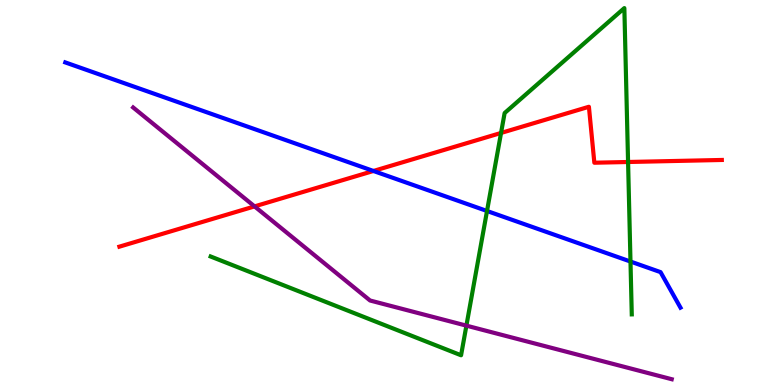[{'lines': ['blue', 'red'], 'intersections': [{'x': 4.82, 'y': 5.56}]}, {'lines': ['green', 'red'], 'intersections': [{'x': 6.47, 'y': 6.55}, {'x': 8.1, 'y': 5.79}]}, {'lines': ['purple', 'red'], 'intersections': [{'x': 3.28, 'y': 4.64}]}, {'lines': ['blue', 'green'], 'intersections': [{'x': 6.28, 'y': 4.52}, {'x': 8.14, 'y': 3.21}]}, {'lines': ['blue', 'purple'], 'intersections': []}, {'lines': ['green', 'purple'], 'intersections': [{'x': 6.02, 'y': 1.54}]}]